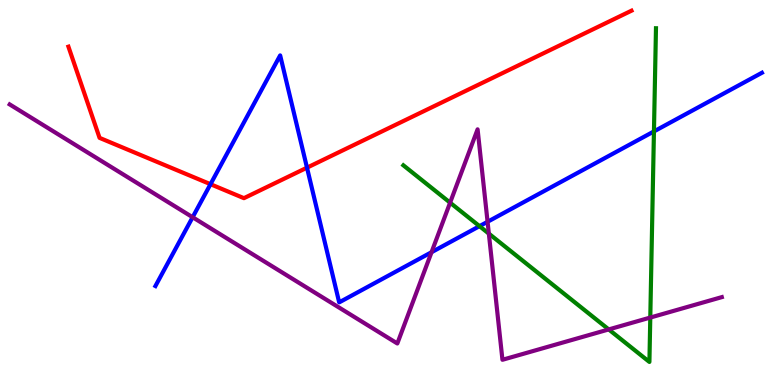[{'lines': ['blue', 'red'], 'intersections': [{'x': 2.72, 'y': 5.22}, {'x': 3.96, 'y': 5.65}]}, {'lines': ['green', 'red'], 'intersections': []}, {'lines': ['purple', 'red'], 'intersections': []}, {'lines': ['blue', 'green'], 'intersections': [{'x': 6.19, 'y': 4.13}, {'x': 8.44, 'y': 6.59}]}, {'lines': ['blue', 'purple'], 'intersections': [{'x': 2.49, 'y': 4.36}, {'x': 5.57, 'y': 3.45}, {'x': 6.29, 'y': 4.24}]}, {'lines': ['green', 'purple'], 'intersections': [{'x': 5.81, 'y': 4.74}, {'x': 6.31, 'y': 3.93}, {'x': 7.85, 'y': 1.44}, {'x': 8.39, 'y': 1.75}]}]